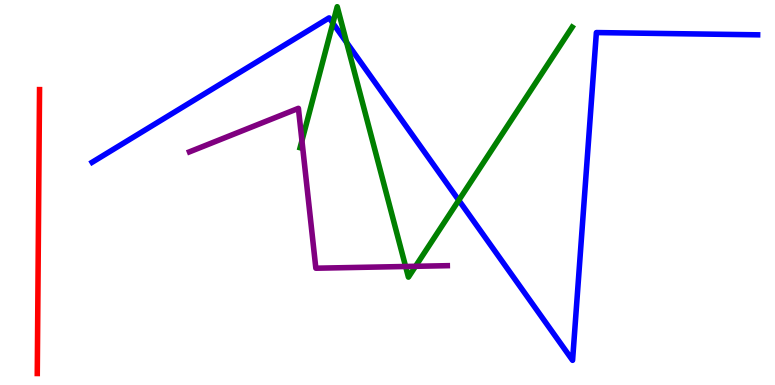[{'lines': ['blue', 'red'], 'intersections': []}, {'lines': ['green', 'red'], 'intersections': []}, {'lines': ['purple', 'red'], 'intersections': []}, {'lines': ['blue', 'green'], 'intersections': [{'x': 4.3, 'y': 9.4}, {'x': 4.47, 'y': 8.9}, {'x': 5.92, 'y': 4.8}]}, {'lines': ['blue', 'purple'], 'intersections': []}, {'lines': ['green', 'purple'], 'intersections': [{'x': 3.9, 'y': 6.34}, {'x': 5.23, 'y': 3.08}, {'x': 5.36, 'y': 3.08}]}]